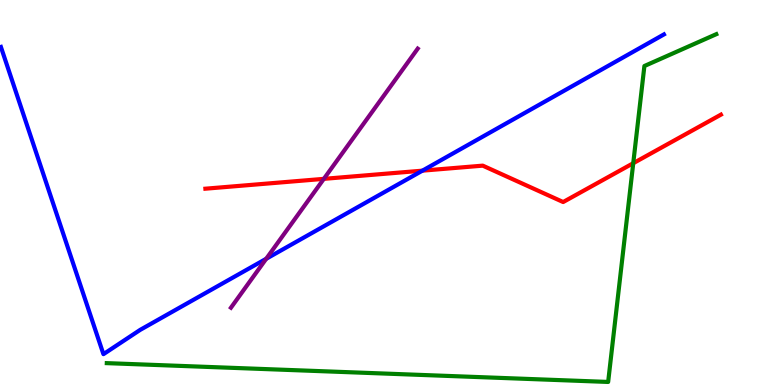[{'lines': ['blue', 'red'], 'intersections': [{'x': 5.45, 'y': 5.57}]}, {'lines': ['green', 'red'], 'intersections': [{'x': 8.17, 'y': 5.76}]}, {'lines': ['purple', 'red'], 'intersections': [{'x': 4.18, 'y': 5.35}]}, {'lines': ['blue', 'green'], 'intersections': []}, {'lines': ['blue', 'purple'], 'intersections': [{'x': 3.44, 'y': 3.28}]}, {'lines': ['green', 'purple'], 'intersections': []}]